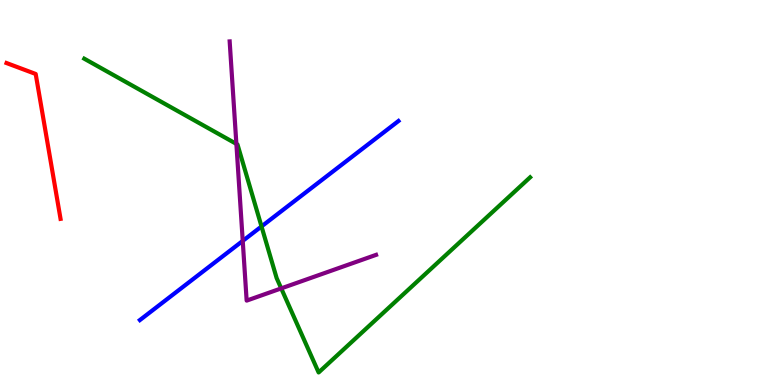[{'lines': ['blue', 'red'], 'intersections': []}, {'lines': ['green', 'red'], 'intersections': []}, {'lines': ['purple', 'red'], 'intersections': []}, {'lines': ['blue', 'green'], 'intersections': [{'x': 3.37, 'y': 4.12}]}, {'lines': ['blue', 'purple'], 'intersections': [{'x': 3.13, 'y': 3.74}]}, {'lines': ['green', 'purple'], 'intersections': [{'x': 3.05, 'y': 6.26}, {'x': 3.63, 'y': 2.51}]}]